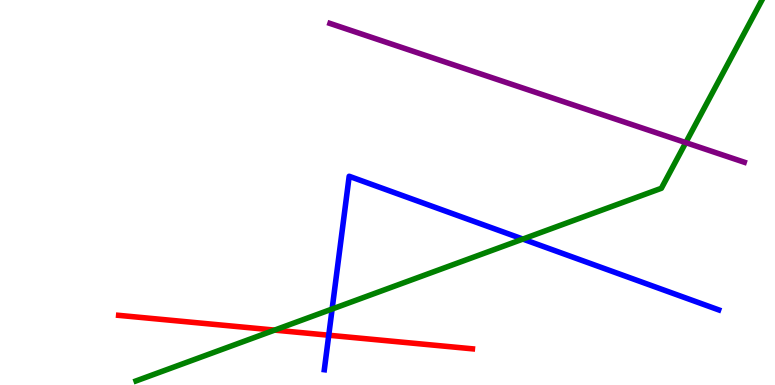[{'lines': ['blue', 'red'], 'intersections': [{'x': 4.24, 'y': 1.29}]}, {'lines': ['green', 'red'], 'intersections': [{'x': 3.54, 'y': 1.43}]}, {'lines': ['purple', 'red'], 'intersections': []}, {'lines': ['blue', 'green'], 'intersections': [{'x': 4.29, 'y': 1.97}, {'x': 6.75, 'y': 3.79}]}, {'lines': ['blue', 'purple'], 'intersections': []}, {'lines': ['green', 'purple'], 'intersections': [{'x': 8.85, 'y': 6.3}]}]